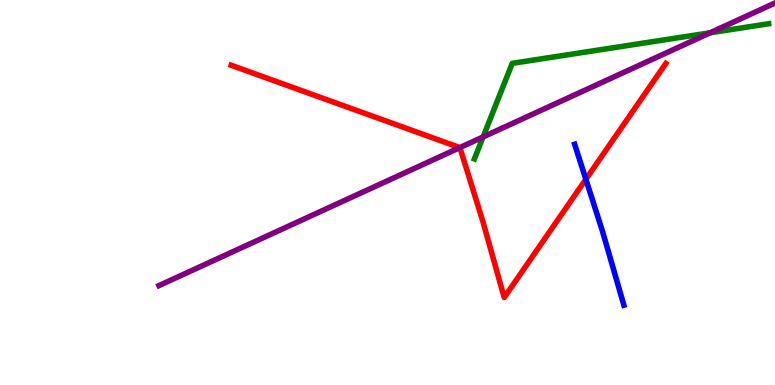[{'lines': ['blue', 'red'], 'intersections': [{'x': 7.56, 'y': 5.34}]}, {'lines': ['green', 'red'], 'intersections': []}, {'lines': ['purple', 'red'], 'intersections': [{'x': 5.93, 'y': 6.17}]}, {'lines': ['blue', 'green'], 'intersections': []}, {'lines': ['blue', 'purple'], 'intersections': []}, {'lines': ['green', 'purple'], 'intersections': [{'x': 6.23, 'y': 6.44}, {'x': 9.16, 'y': 9.15}]}]